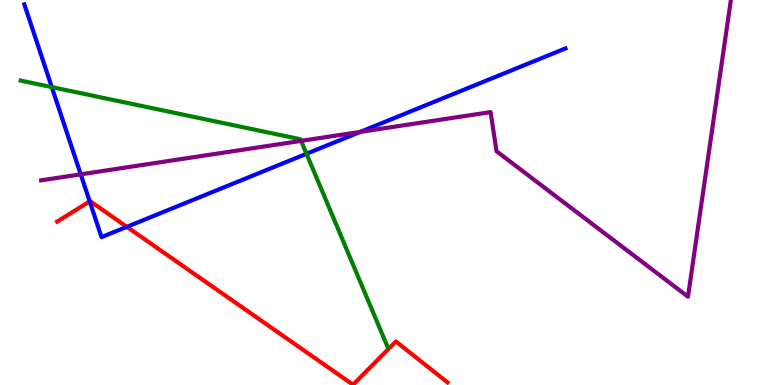[{'lines': ['blue', 'red'], 'intersections': [{'x': 1.16, 'y': 4.77}, {'x': 1.64, 'y': 4.11}]}, {'lines': ['green', 'red'], 'intersections': []}, {'lines': ['purple', 'red'], 'intersections': []}, {'lines': ['blue', 'green'], 'intersections': [{'x': 0.668, 'y': 7.74}, {'x': 3.95, 'y': 6.01}]}, {'lines': ['blue', 'purple'], 'intersections': [{'x': 1.04, 'y': 5.47}, {'x': 4.65, 'y': 6.57}]}, {'lines': ['green', 'purple'], 'intersections': [{'x': 3.89, 'y': 6.34}]}]